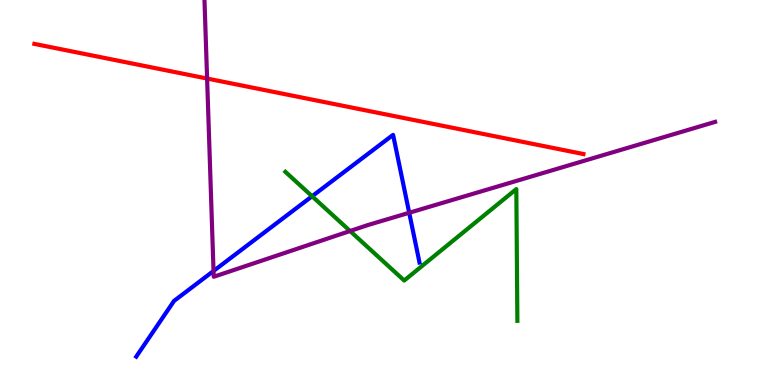[{'lines': ['blue', 'red'], 'intersections': []}, {'lines': ['green', 'red'], 'intersections': []}, {'lines': ['purple', 'red'], 'intersections': [{'x': 2.67, 'y': 7.96}]}, {'lines': ['blue', 'green'], 'intersections': [{'x': 4.03, 'y': 4.9}]}, {'lines': ['blue', 'purple'], 'intersections': [{'x': 2.76, 'y': 2.96}, {'x': 5.28, 'y': 4.47}]}, {'lines': ['green', 'purple'], 'intersections': [{'x': 4.52, 'y': 4.0}]}]